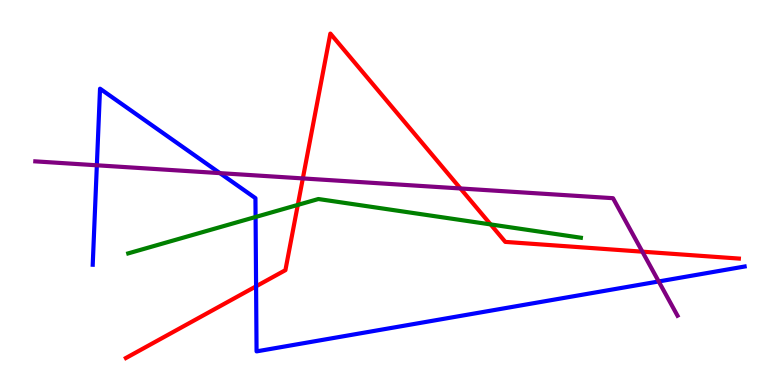[{'lines': ['blue', 'red'], 'intersections': [{'x': 3.3, 'y': 2.56}]}, {'lines': ['green', 'red'], 'intersections': [{'x': 3.84, 'y': 4.68}, {'x': 6.33, 'y': 4.17}]}, {'lines': ['purple', 'red'], 'intersections': [{'x': 3.91, 'y': 5.37}, {'x': 5.94, 'y': 5.1}, {'x': 8.29, 'y': 3.46}]}, {'lines': ['blue', 'green'], 'intersections': [{'x': 3.3, 'y': 4.36}]}, {'lines': ['blue', 'purple'], 'intersections': [{'x': 1.25, 'y': 5.71}, {'x': 2.84, 'y': 5.5}, {'x': 8.5, 'y': 2.69}]}, {'lines': ['green', 'purple'], 'intersections': []}]